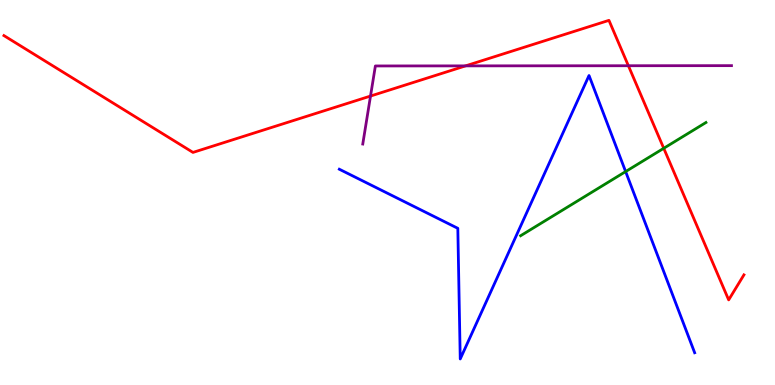[{'lines': ['blue', 'red'], 'intersections': []}, {'lines': ['green', 'red'], 'intersections': [{'x': 8.56, 'y': 6.15}]}, {'lines': ['purple', 'red'], 'intersections': [{'x': 4.78, 'y': 7.51}, {'x': 6.01, 'y': 8.29}, {'x': 8.11, 'y': 8.29}]}, {'lines': ['blue', 'green'], 'intersections': [{'x': 8.07, 'y': 5.54}]}, {'lines': ['blue', 'purple'], 'intersections': []}, {'lines': ['green', 'purple'], 'intersections': []}]